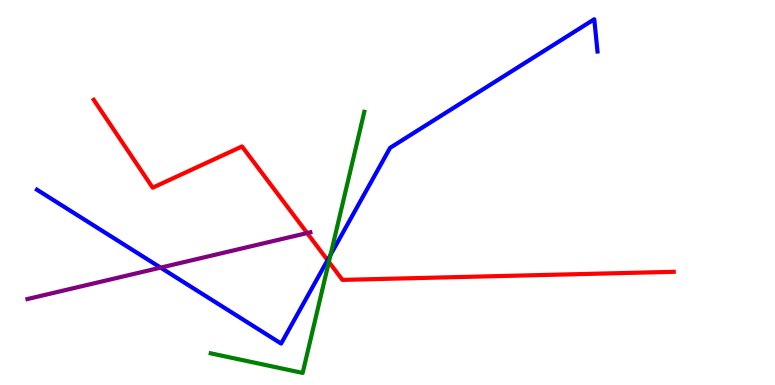[{'lines': ['blue', 'red'], 'intersections': [{'x': 4.23, 'y': 3.24}]}, {'lines': ['green', 'red'], 'intersections': [{'x': 4.24, 'y': 3.2}]}, {'lines': ['purple', 'red'], 'intersections': [{'x': 3.96, 'y': 3.95}]}, {'lines': ['blue', 'green'], 'intersections': [{'x': 4.27, 'y': 3.38}]}, {'lines': ['blue', 'purple'], 'intersections': [{'x': 2.07, 'y': 3.05}]}, {'lines': ['green', 'purple'], 'intersections': []}]